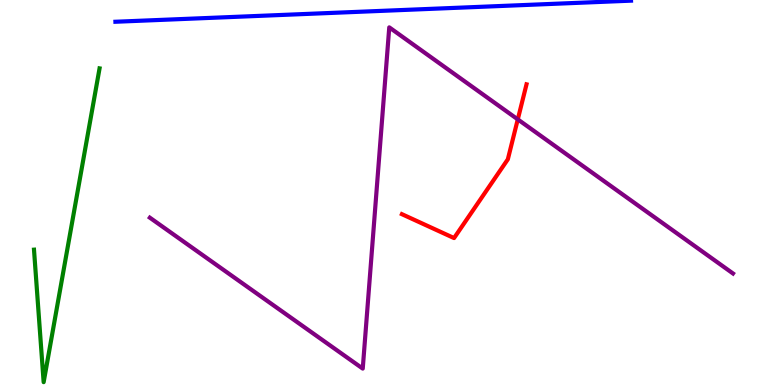[{'lines': ['blue', 'red'], 'intersections': []}, {'lines': ['green', 'red'], 'intersections': []}, {'lines': ['purple', 'red'], 'intersections': [{'x': 6.68, 'y': 6.9}]}, {'lines': ['blue', 'green'], 'intersections': []}, {'lines': ['blue', 'purple'], 'intersections': []}, {'lines': ['green', 'purple'], 'intersections': []}]